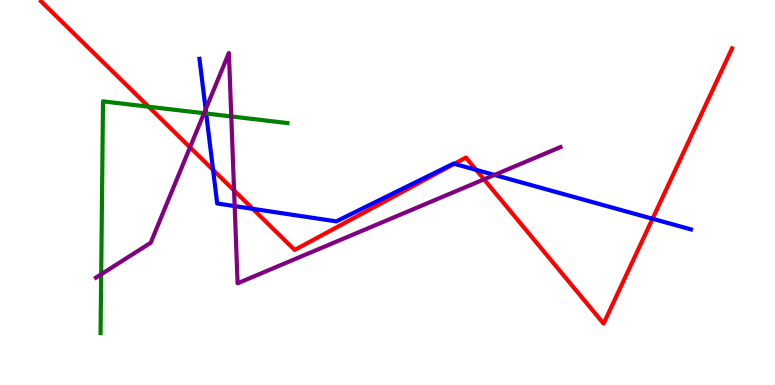[{'lines': ['blue', 'red'], 'intersections': [{'x': 2.75, 'y': 5.59}, {'x': 3.26, 'y': 4.58}, {'x': 5.86, 'y': 5.74}, {'x': 6.14, 'y': 5.59}, {'x': 8.42, 'y': 4.32}]}, {'lines': ['green', 'red'], 'intersections': [{'x': 1.92, 'y': 7.23}]}, {'lines': ['purple', 'red'], 'intersections': [{'x': 2.45, 'y': 6.17}, {'x': 3.02, 'y': 5.05}, {'x': 6.25, 'y': 5.34}]}, {'lines': ['blue', 'green'], 'intersections': [{'x': 2.66, 'y': 7.05}]}, {'lines': ['blue', 'purple'], 'intersections': [{'x': 2.65, 'y': 7.16}, {'x': 3.03, 'y': 4.65}, {'x': 6.38, 'y': 5.46}]}, {'lines': ['green', 'purple'], 'intersections': [{'x': 1.31, 'y': 2.88}, {'x': 2.63, 'y': 7.06}, {'x': 2.98, 'y': 6.98}]}]